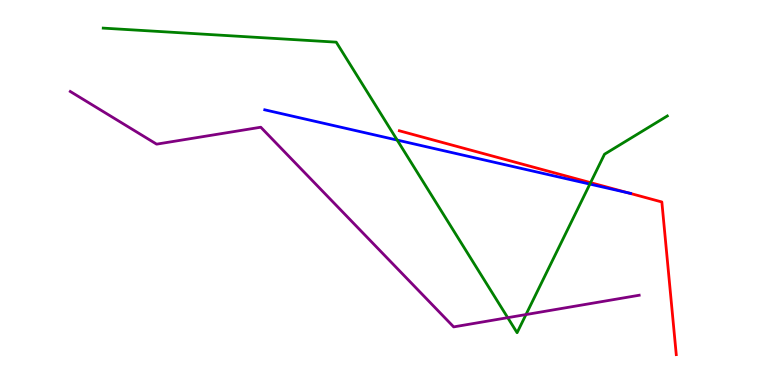[{'lines': ['blue', 'red'], 'intersections': [{'x': 8.11, 'y': 4.99}]}, {'lines': ['green', 'red'], 'intersections': [{'x': 7.62, 'y': 5.26}]}, {'lines': ['purple', 'red'], 'intersections': []}, {'lines': ['blue', 'green'], 'intersections': [{'x': 5.12, 'y': 6.36}, {'x': 7.61, 'y': 5.22}]}, {'lines': ['blue', 'purple'], 'intersections': []}, {'lines': ['green', 'purple'], 'intersections': [{'x': 6.55, 'y': 1.75}, {'x': 6.79, 'y': 1.83}]}]